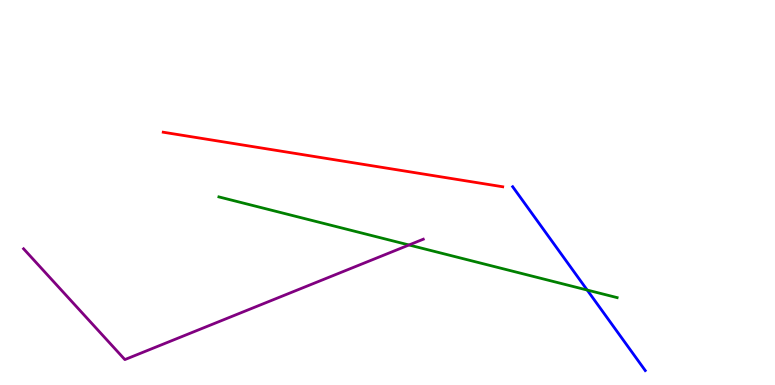[{'lines': ['blue', 'red'], 'intersections': []}, {'lines': ['green', 'red'], 'intersections': []}, {'lines': ['purple', 'red'], 'intersections': []}, {'lines': ['blue', 'green'], 'intersections': [{'x': 7.58, 'y': 2.47}]}, {'lines': ['blue', 'purple'], 'intersections': []}, {'lines': ['green', 'purple'], 'intersections': [{'x': 5.28, 'y': 3.64}]}]